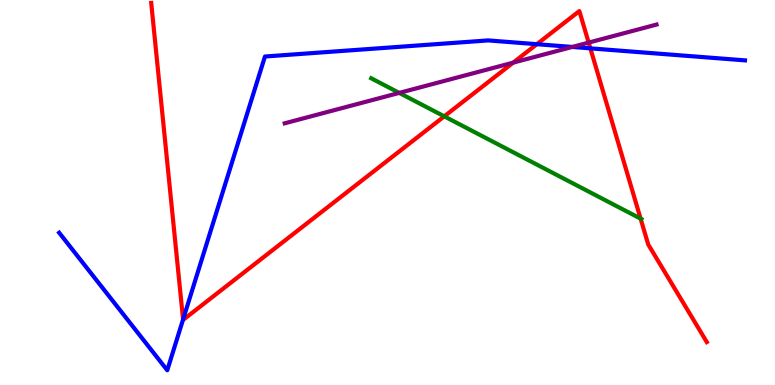[{'lines': ['blue', 'red'], 'intersections': [{'x': 2.36, 'y': 1.7}, {'x': 6.93, 'y': 8.85}, {'x': 7.62, 'y': 8.74}]}, {'lines': ['green', 'red'], 'intersections': [{'x': 5.73, 'y': 6.98}, {'x': 8.27, 'y': 4.32}]}, {'lines': ['purple', 'red'], 'intersections': [{'x': 6.62, 'y': 8.37}, {'x': 7.6, 'y': 8.89}]}, {'lines': ['blue', 'green'], 'intersections': []}, {'lines': ['blue', 'purple'], 'intersections': [{'x': 7.38, 'y': 8.78}]}, {'lines': ['green', 'purple'], 'intersections': [{'x': 5.15, 'y': 7.59}]}]